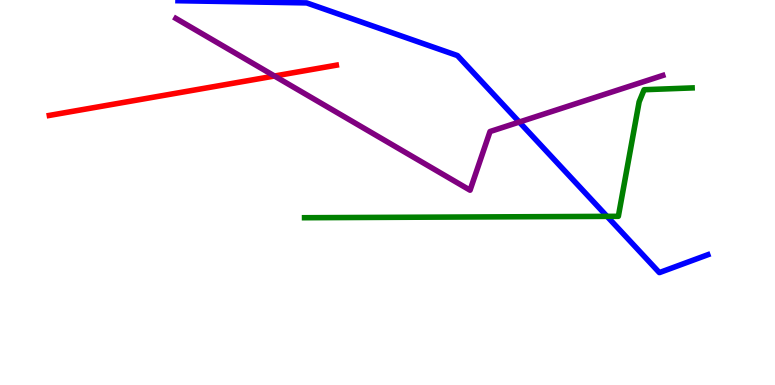[{'lines': ['blue', 'red'], 'intersections': []}, {'lines': ['green', 'red'], 'intersections': []}, {'lines': ['purple', 'red'], 'intersections': [{'x': 3.54, 'y': 8.03}]}, {'lines': ['blue', 'green'], 'intersections': [{'x': 7.83, 'y': 4.38}]}, {'lines': ['blue', 'purple'], 'intersections': [{'x': 6.7, 'y': 6.83}]}, {'lines': ['green', 'purple'], 'intersections': []}]